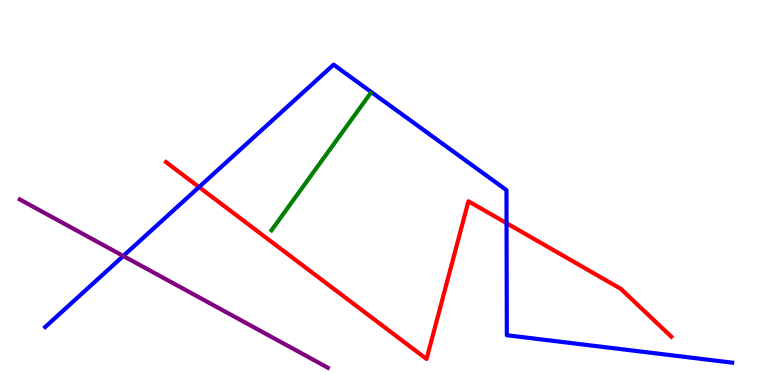[{'lines': ['blue', 'red'], 'intersections': [{'x': 2.57, 'y': 5.14}, {'x': 6.54, 'y': 4.2}]}, {'lines': ['green', 'red'], 'intersections': []}, {'lines': ['purple', 'red'], 'intersections': []}, {'lines': ['blue', 'green'], 'intersections': []}, {'lines': ['blue', 'purple'], 'intersections': [{'x': 1.59, 'y': 3.35}]}, {'lines': ['green', 'purple'], 'intersections': []}]